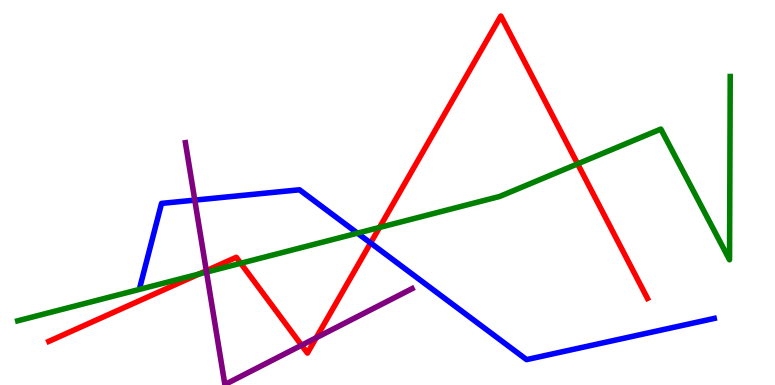[{'lines': ['blue', 'red'], 'intersections': [{'x': 4.78, 'y': 3.69}]}, {'lines': ['green', 'red'], 'intersections': [{'x': 2.57, 'y': 2.88}, {'x': 3.11, 'y': 3.16}, {'x': 4.9, 'y': 4.09}, {'x': 7.45, 'y': 5.74}]}, {'lines': ['purple', 'red'], 'intersections': [{'x': 2.66, 'y': 2.97}, {'x': 3.89, 'y': 1.03}, {'x': 4.08, 'y': 1.23}]}, {'lines': ['blue', 'green'], 'intersections': [{'x': 4.61, 'y': 3.94}]}, {'lines': ['blue', 'purple'], 'intersections': [{'x': 2.51, 'y': 4.8}]}, {'lines': ['green', 'purple'], 'intersections': [{'x': 2.66, 'y': 2.93}]}]